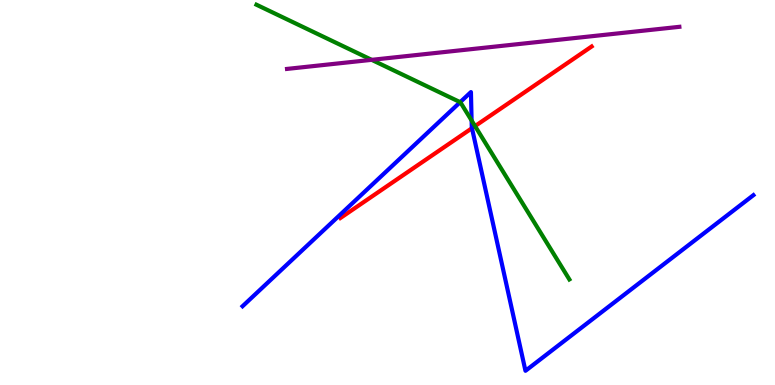[{'lines': ['blue', 'red'], 'intersections': [{'x': 6.09, 'y': 6.67}]}, {'lines': ['green', 'red'], 'intersections': [{'x': 6.13, 'y': 6.72}]}, {'lines': ['purple', 'red'], 'intersections': []}, {'lines': ['blue', 'green'], 'intersections': [{'x': 5.94, 'y': 7.35}, {'x': 6.09, 'y': 6.87}]}, {'lines': ['blue', 'purple'], 'intersections': []}, {'lines': ['green', 'purple'], 'intersections': [{'x': 4.8, 'y': 8.45}]}]